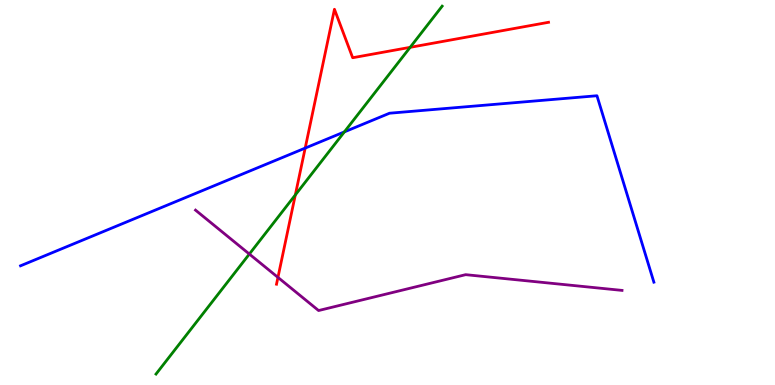[{'lines': ['blue', 'red'], 'intersections': [{'x': 3.94, 'y': 6.15}]}, {'lines': ['green', 'red'], 'intersections': [{'x': 3.81, 'y': 4.94}, {'x': 5.29, 'y': 8.77}]}, {'lines': ['purple', 'red'], 'intersections': [{'x': 3.59, 'y': 2.8}]}, {'lines': ['blue', 'green'], 'intersections': [{'x': 4.44, 'y': 6.57}]}, {'lines': ['blue', 'purple'], 'intersections': []}, {'lines': ['green', 'purple'], 'intersections': [{'x': 3.22, 'y': 3.4}]}]